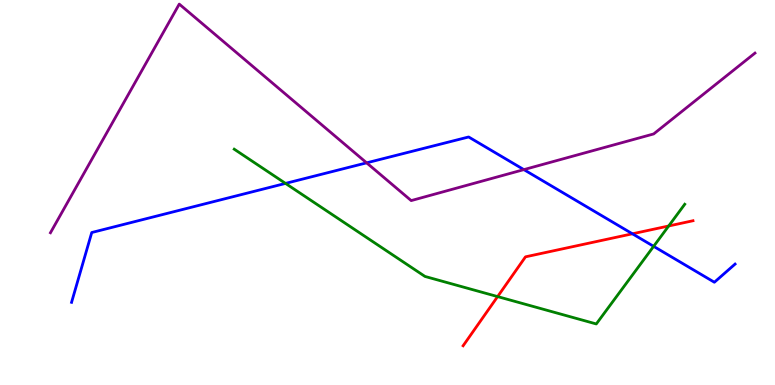[{'lines': ['blue', 'red'], 'intersections': [{'x': 8.16, 'y': 3.93}]}, {'lines': ['green', 'red'], 'intersections': [{'x': 6.42, 'y': 2.3}, {'x': 8.63, 'y': 4.13}]}, {'lines': ['purple', 'red'], 'intersections': []}, {'lines': ['blue', 'green'], 'intersections': [{'x': 3.68, 'y': 5.24}, {'x': 8.43, 'y': 3.6}]}, {'lines': ['blue', 'purple'], 'intersections': [{'x': 4.73, 'y': 5.77}, {'x': 6.76, 'y': 5.59}]}, {'lines': ['green', 'purple'], 'intersections': []}]